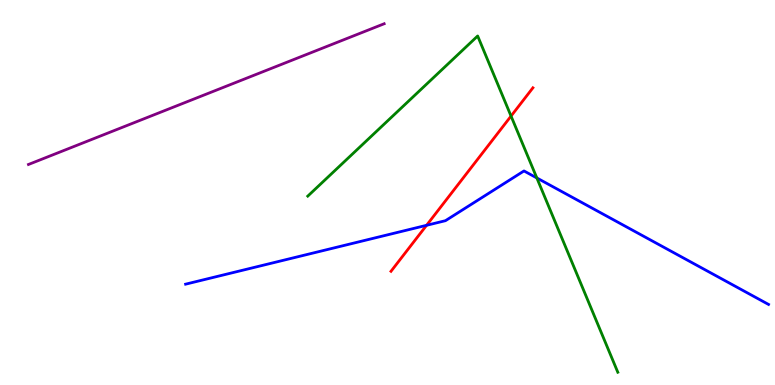[{'lines': ['blue', 'red'], 'intersections': [{'x': 5.5, 'y': 4.15}]}, {'lines': ['green', 'red'], 'intersections': [{'x': 6.59, 'y': 6.98}]}, {'lines': ['purple', 'red'], 'intersections': []}, {'lines': ['blue', 'green'], 'intersections': [{'x': 6.93, 'y': 5.38}]}, {'lines': ['blue', 'purple'], 'intersections': []}, {'lines': ['green', 'purple'], 'intersections': []}]